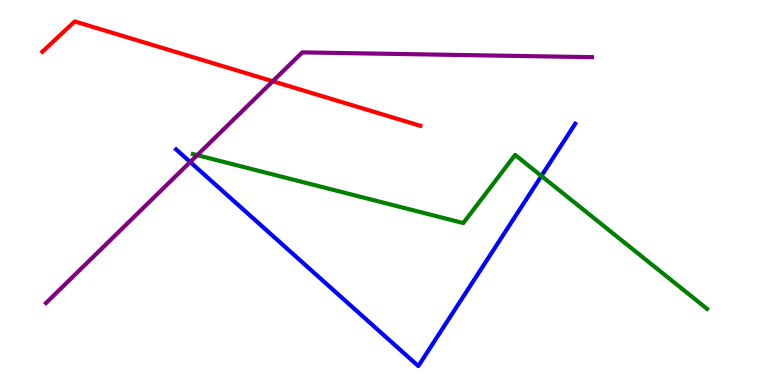[{'lines': ['blue', 'red'], 'intersections': []}, {'lines': ['green', 'red'], 'intersections': []}, {'lines': ['purple', 'red'], 'intersections': [{'x': 3.52, 'y': 7.89}]}, {'lines': ['blue', 'green'], 'intersections': [{'x': 6.99, 'y': 5.43}]}, {'lines': ['blue', 'purple'], 'intersections': [{'x': 2.45, 'y': 5.79}]}, {'lines': ['green', 'purple'], 'intersections': [{'x': 2.54, 'y': 5.97}]}]